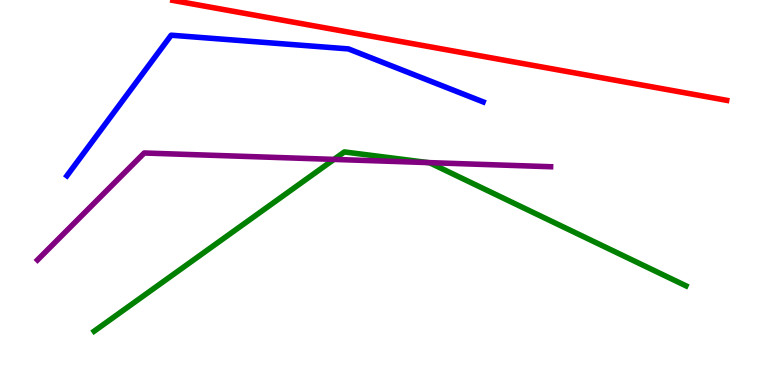[{'lines': ['blue', 'red'], 'intersections': []}, {'lines': ['green', 'red'], 'intersections': []}, {'lines': ['purple', 'red'], 'intersections': []}, {'lines': ['blue', 'green'], 'intersections': []}, {'lines': ['blue', 'purple'], 'intersections': []}, {'lines': ['green', 'purple'], 'intersections': [{'x': 4.31, 'y': 5.86}, {'x': 5.52, 'y': 5.78}]}]